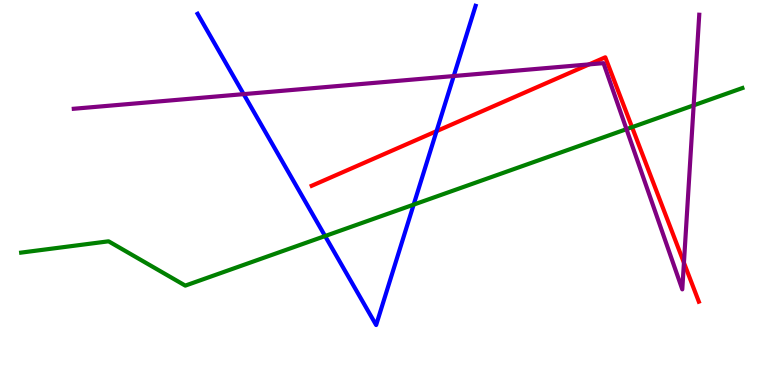[{'lines': ['blue', 'red'], 'intersections': [{'x': 5.63, 'y': 6.59}]}, {'lines': ['green', 'red'], 'intersections': [{'x': 8.16, 'y': 6.7}]}, {'lines': ['purple', 'red'], 'intersections': [{'x': 7.6, 'y': 8.33}, {'x': 8.82, 'y': 3.18}]}, {'lines': ['blue', 'green'], 'intersections': [{'x': 4.19, 'y': 3.87}, {'x': 5.34, 'y': 4.68}]}, {'lines': ['blue', 'purple'], 'intersections': [{'x': 3.14, 'y': 7.56}, {'x': 5.85, 'y': 8.02}]}, {'lines': ['green', 'purple'], 'intersections': [{'x': 8.08, 'y': 6.65}, {'x': 8.95, 'y': 7.26}]}]